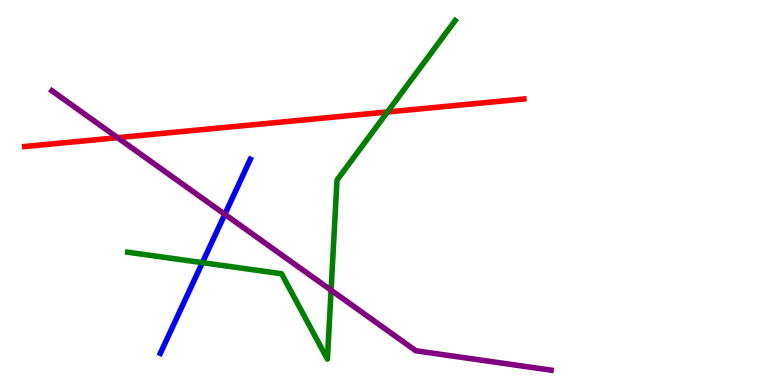[{'lines': ['blue', 'red'], 'intersections': []}, {'lines': ['green', 'red'], 'intersections': [{'x': 5.0, 'y': 7.09}]}, {'lines': ['purple', 'red'], 'intersections': [{'x': 1.52, 'y': 6.42}]}, {'lines': ['blue', 'green'], 'intersections': [{'x': 2.61, 'y': 3.18}]}, {'lines': ['blue', 'purple'], 'intersections': [{'x': 2.9, 'y': 4.43}]}, {'lines': ['green', 'purple'], 'intersections': [{'x': 4.27, 'y': 2.46}]}]